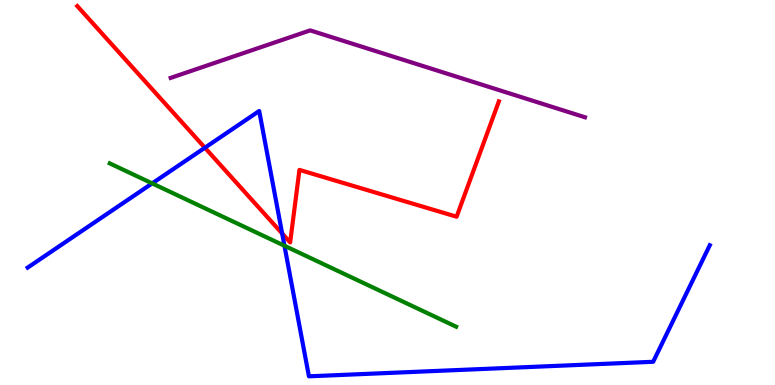[{'lines': ['blue', 'red'], 'intersections': [{'x': 2.64, 'y': 6.16}, {'x': 3.64, 'y': 3.93}]}, {'lines': ['green', 'red'], 'intersections': []}, {'lines': ['purple', 'red'], 'intersections': []}, {'lines': ['blue', 'green'], 'intersections': [{'x': 1.96, 'y': 5.24}, {'x': 3.67, 'y': 3.62}]}, {'lines': ['blue', 'purple'], 'intersections': []}, {'lines': ['green', 'purple'], 'intersections': []}]